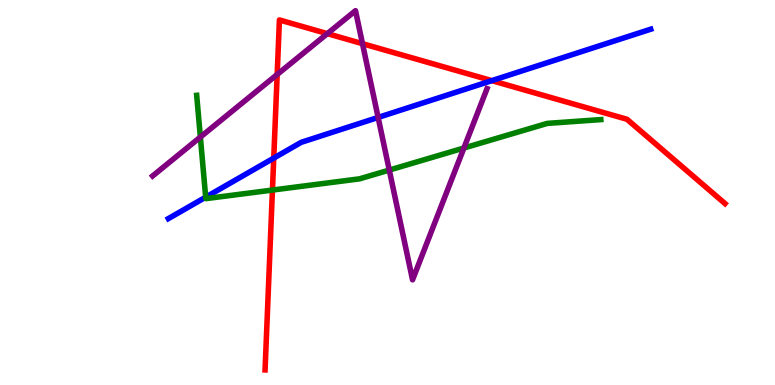[{'lines': ['blue', 'red'], 'intersections': [{'x': 3.53, 'y': 5.89}, {'x': 6.35, 'y': 7.91}]}, {'lines': ['green', 'red'], 'intersections': [{'x': 3.52, 'y': 5.06}]}, {'lines': ['purple', 'red'], 'intersections': [{'x': 3.58, 'y': 8.07}, {'x': 4.22, 'y': 9.13}, {'x': 4.68, 'y': 8.87}]}, {'lines': ['blue', 'green'], 'intersections': [{'x': 2.65, 'y': 4.88}]}, {'lines': ['blue', 'purple'], 'intersections': [{'x': 4.88, 'y': 6.95}]}, {'lines': ['green', 'purple'], 'intersections': [{'x': 2.59, 'y': 6.44}, {'x': 5.02, 'y': 5.58}, {'x': 5.99, 'y': 6.16}]}]